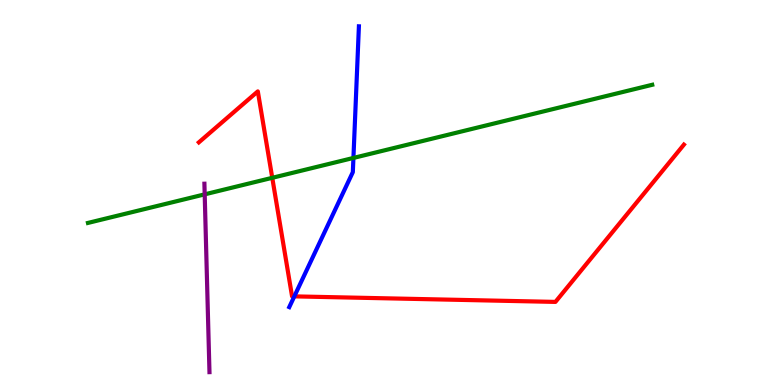[{'lines': ['blue', 'red'], 'intersections': [{'x': 3.8, 'y': 2.3}]}, {'lines': ['green', 'red'], 'intersections': [{'x': 3.51, 'y': 5.38}]}, {'lines': ['purple', 'red'], 'intersections': []}, {'lines': ['blue', 'green'], 'intersections': [{'x': 4.56, 'y': 5.9}]}, {'lines': ['blue', 'purple'], 'intersections': []}, {'lines': ['green', 'purple'], 'intersections': [{'x': 2.64, 'y': 4.95}]}]